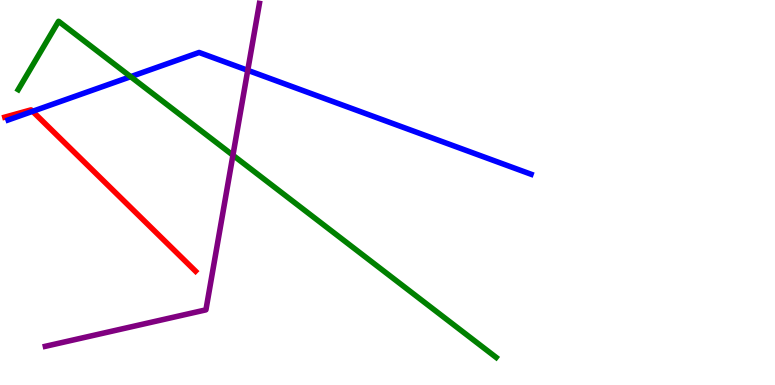[{'lines': ['blue', 'red'], 'intersections': [{'x': 0.42, 'y': 7.11}]}, {'lines': ['green', 'red'], 'intersections': []}, {'lines': ['purple', 'red'], 'intersections': []}, {'lines': ['blue', 'green'], 'intersections': [{'x': 1.69, 'y': 8.01}]}, {'lines': ['blue', 'purple'], 'intersections': [{'x': 3.2, 'y': 8.17}]}, {'lines': ['green', 'purple'], 'intersections': [{'x': 3.01, 'y': 5.97}]}]